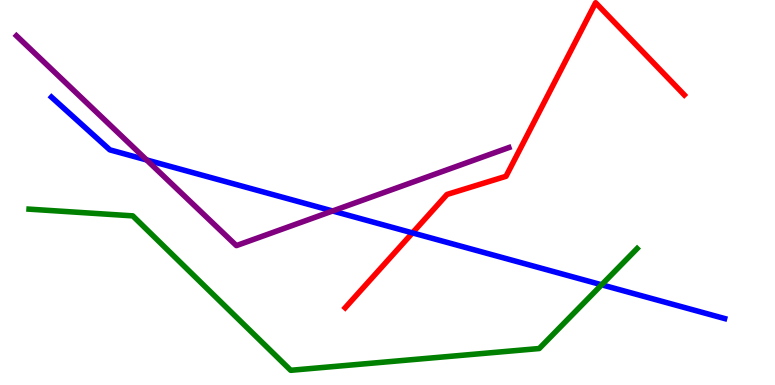[{'lines': ['blue', 'red'], 'intersections': [{'x': 5.32, 'y': 3.95}]}, {'lines': ['green', 'red'], 'intersections': []}, {'lines': ['purple', 'red'], 'intersections': []}, {'lines': ['blue', 'green'], 'intersections': [{'x': 7.76, 'y': 2.6}]}, {'lines': ['blue', 'purple'], 'intersections': [{'x': 1.89, 'y': 5.85}, {'x': 4.29, 'y': 4.52}]}, {'lines': ['green', 'purple'], 'intersections': []}]